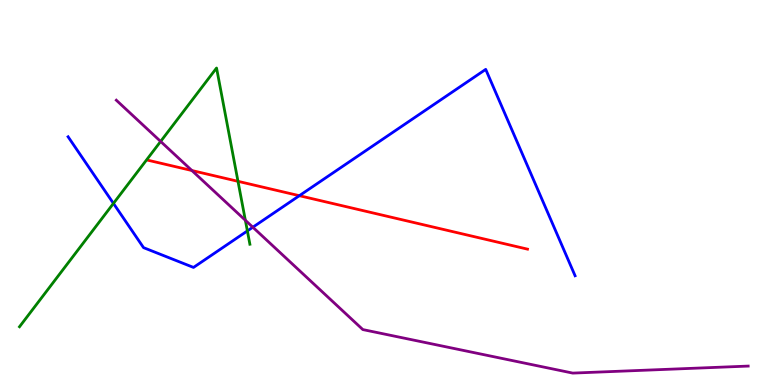[{'lines': ['blue', 'red'], 'intersections': [{'x': 3.86, 'y': 4.92}]}, {'lines': ['green', 'red'], 'intersections': [{'x': 3.07, 'y': 5.29}]}, {'lines': ['purple', 'red'], 'intersections': [{'x': 2.48, 'y': 5.57}]}, {'lines': ['blue', 'green'], 'intersections': [{'x': 1.46, 'y': 4.72}, {'x': 3.19, 'y': 4.0}]}, {'lines': ['blue', 'purple'], 'intersections': [{'x': 3.26, 'y': 4.1}]}, {'lines': ['green', 'purple'], 'intersections': [{'x': 2.07, 'y': 6.33}, {'x': 3.17, 'y': 4.28}]}]